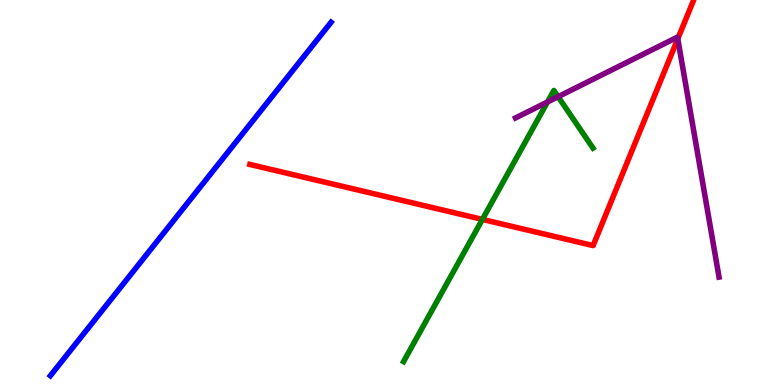[{'lines': ['blue', 'red'], 'intersections': []}, {'lines': ['green', 'red'], 'intersections': [{'x': 6.22, 'y': 4.3}]}, {'lines': ['purple', 'red'], 'intersections': [{'x': 8.75, 'y': 8.99}]}, {'lines': ['blue', 'green'], 'intersections': []}, {'lines': ['blue', 'purple'], 'intersections': []}, {'lines': ['green', 'purple'], 'intersections': [{'x': 7.06, 'y': 7.35}, {'x': 7.2, 'y': 7.49}]}]